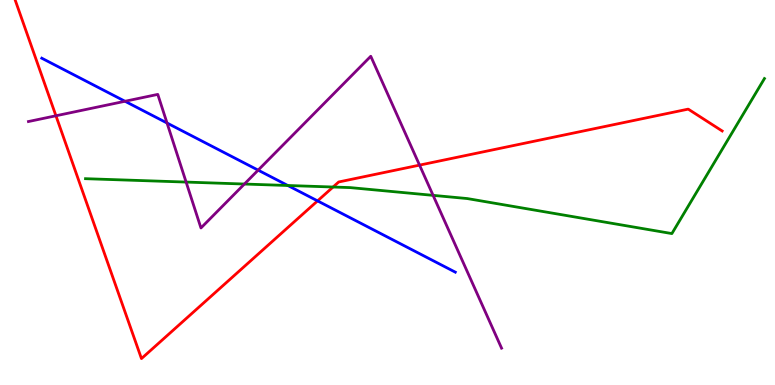[{'lines': ['blue', 'red'], 'intersections': [{'x': 4.1, 'y': 4.78}]}, {'lines': ['green', 'red'], 'intersections': [{'x': 4.3, 'y': 5.14}]}, {'lines': ['purple', 'red'], 'intersections': [{'x': 0.722, 'y': 6.99}, {'x': 5.41, 'y': 5.71}]}, {'lines': ['blue', 'green'], 'intersections': [{'x': 3.71, 'y': 5.18}]}, {'lines': ['blue', 'purple'], 'intersections': [{'x': 1.61, 'y': 7.37}, {'x': 2.16, 'y': 6.8}, {'x': 3.33, 'y': 5.58}]}, {'lines': ['green', 'purple'], 'intersections': [{'x': 2.4, 'y': 5.27}, {'x': 3.15, 'y': 5.22}, {'x': 5.59, 'y': 4.93}]}]